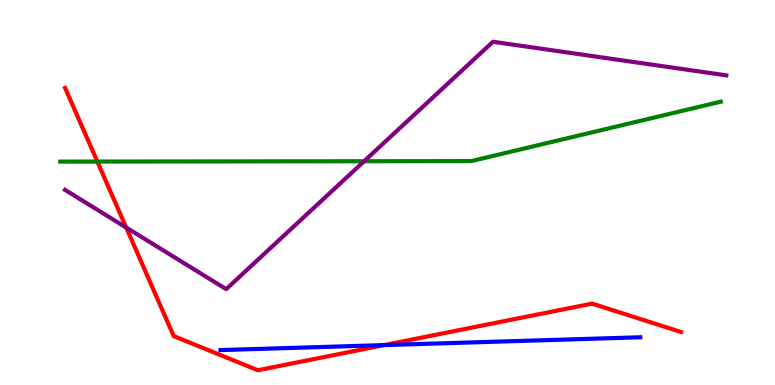[{'lines': ['blue', 'red'], 'intersections': [{'x': 4.96, 'y': 1.04}]}, {'lines': ['green', 'red'], 'intersections': [{'x': 1.26, 'y': 5.8}]}, {'lines': ['purple', 'red'], 'intersections': [{'x': 1.63, 'y': 4.09}]}, {'lines': ['blue', 'green'], 'intersections': []}, {'lines': ['blue', 'purple'], 'intersections': []}, {'lines': ['green', 'purple'], 'intersections': [{'x': 4.7, 'y': 5.81}]}]